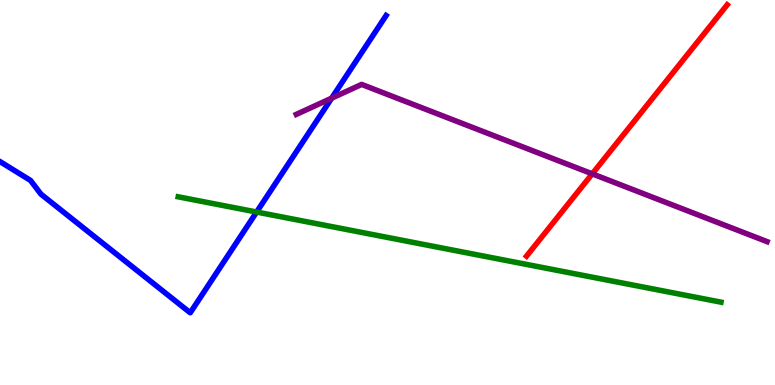[{'lines': ['blue', 'red'], 'intersections': []}, {'lines': ['green', 'red'], 'intersections': []}, {'lines': ['purple', 'red'], 'intersections': [{'x': 7.64, 'y': 5.48}]}, {'lines': ['blue', 'green'], 'intersections': [{'x': 3.31, 'y': 4.49}]}, {'lines': ['blue', 'purple'], 'intersections': [{'x': 4.28, 'y': 7.45}]}, {'lines': ['green', 'purple'], 'intersections': []}]